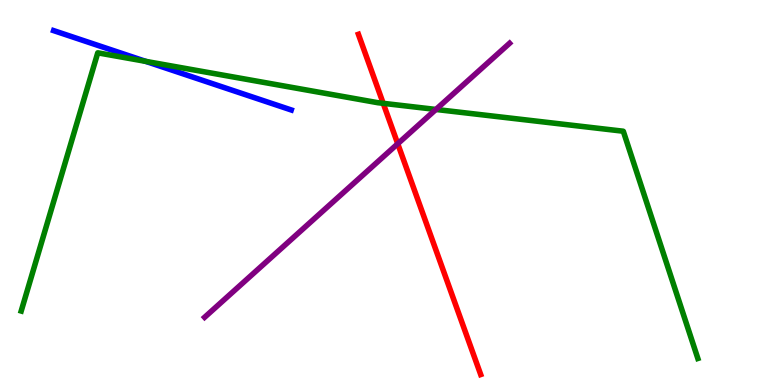[{'lines': ['blue', 'red'], 'intersections': []}, {'lines': ['green', 'red'], 'intersections': [{'x': 4.94, 'y': 7.32}]}, {'lines': ['purple', 'red'], 'intersections': [{'x': 5.13, 'y': 6.27}]}, {'lines': ['blue', 'green'], 'intersections': [{'x': 1.88, 'y': 8.41}]}, {'lines': ['blue', 'purple'], 'intersections': []}, {'lines': ['green', 'purple'], 'intersections': [{'x': 5.62, 'y': 7.16}]}]